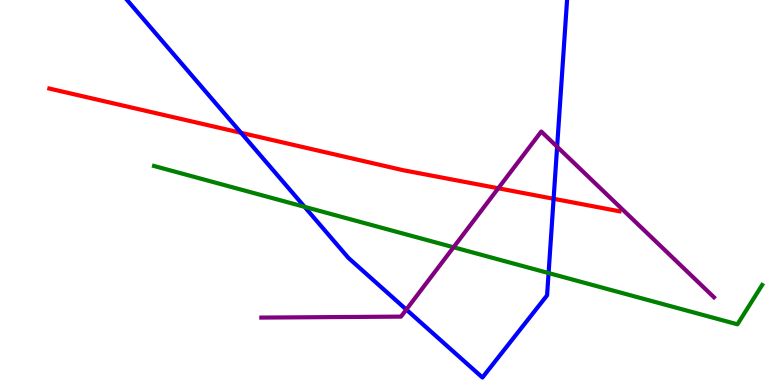[{'lines': ['blue', 'red'], 'intersections': [{'x': 3.11, 'y': 6.55}, {'x': 7.14, 'y': 4.84}]}, {'lines': ['green', 'red'], 'intersections': []}, {'lines': ['purple', 'red'], 'intersections': [{'x': 6.43, 'y': 5.11}]}, {'lines': ['blue', 'green'], 'intersections': [{'x': 3.93, 'y': 4.63}, {'x': 7.08, 'y': 2.91}]}, {'lines': ['blue', 'purple'], 'intersections': [{'x': 5.24, 'y': 1.96}, {'x': 7.19, 'y': 6.19}]}, {'lines': ['green', 'purple'], 'intersections': [{'x': 5.85, 'y': 3.58}]}]